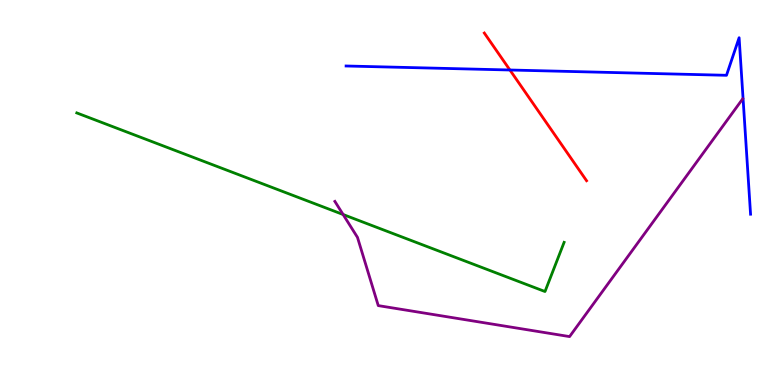[{'lines': ['blue', 'red'], 'intersections': [{'x': 6.58, 'y': 8.18}]}, {'lines': ['green', 'red'], 'intersections': []}, {'lines': ['purple', 'red'], 'intersections': []}, {'lines': ['blue', 'green'], 'intersections': []}, {'lines': ['blue', 'purple'], 'intersections': []}, {'lines': ['green', 'purple'], 'intersections': [{'x': 4.43, 'y': 4.43}]}]